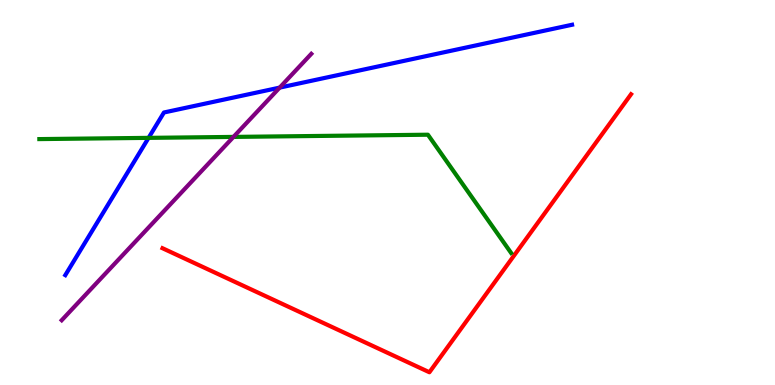[{'lines': ['blue', 'red'], 'intersections': []}, {'lines': ['green', 'red'], 'intersections': []}, {'lines': ['purple', 'red'], 'intersections': []}, {'lines': ['blue', 'green'], 'intersections': [{'x': 1.92, 'y': 6.42}]}, {'lines': ['blue', 'purple'], 'intersections': [{'x': 3.61, 'y': 7.72}]}, {'lines': ['green', 'purple'], 'intersections': [{'x': 3.01, 'y': 6.44}]}]